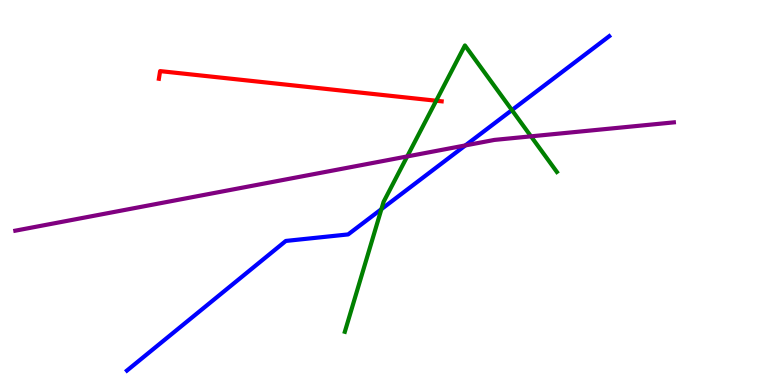[{'lines': ['blue', 'red'], 'intersections': []}, {'lines': ['green', 'red'], 'intersections': [{'x': 5.63, 'y': 7.38}]}, {'lines': ['purple', 'red'], 'intersections': []}, {'lines': ['blue', 'green'], 'intersections': [{'x': 4.92, 'y': 4.57}, {'x': 6.61, 'y': 7.14}]}, {'lines': ['blue', 'purple'], 'intersections': [{'x': 6.0, 'y': 6.22}]}, {'lines': ['green', 'purple'], 'intersections': [{'x': 5.25, 'y': 5.94}, {'x': 6.85, 'y': 6.46}]}]